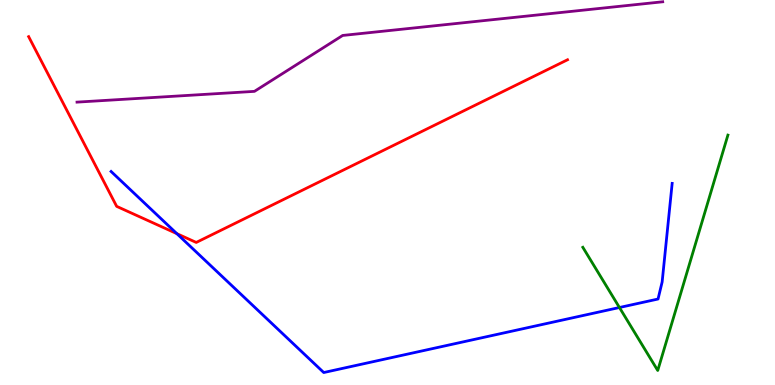[{'lines': ['blue', 'red'], 'intersections': [{'x': 2.28, 'y': 3.93}]}, {'lines': ['green', 'red'], 'intersections': []}, {'lines': ['purple', 'red'], 'intersections': []}, {'lines': ['blue', 'green'], 'intersections': [{'x': 7.99, 'y': 2.01}]}, {'lines': ['blue', 'purple'], 'intersections': []}, {'lines': ['green', 'purple'], 'intersections': []}]